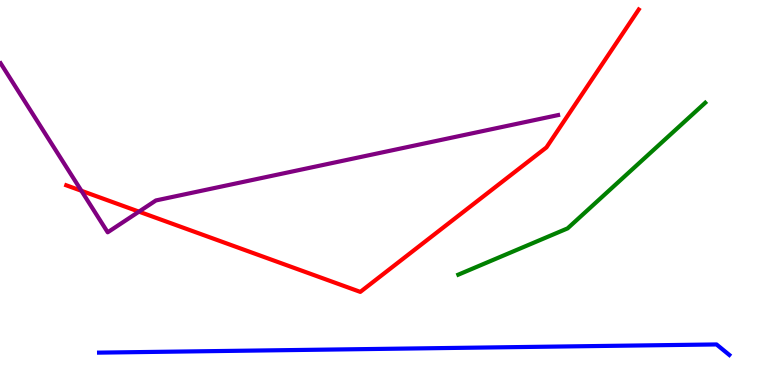[{'lines': ['blue', 'red'], 'intersections': []}, {'lines': ['green', 'red'], 'intersections': []}, {'lines': ['purple', 'red'], 'intersections': [{'x': 1.05, 'y': 5.04}, {'x': 1.79, 'y': 4.5}]}, {'lines': ['blue', 'green'], 'intersections': []}, {'lines': ['blue', 'purple'], 'intersections': []}, {'lines': ['green', 'purple'], 'intersections': []}]